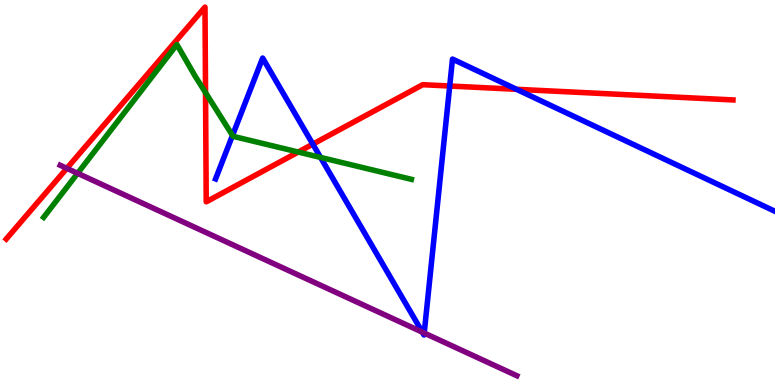[{'lines': ['blue', 'red'], 'intersections': [{'x': 4.04, 'y': 6.26}, {'x': 5.8, 'y': 7.77}, {'x': 6.66, 'y': 7.68}]}, {'lines': ['green', 'red'], 'intersections': [{'x': 2.65, 'y': 7.59}, {'x': 3.85, 'y': 6.05}]}, {'lines': ['purple', 'red'], 'intersections': [{'x': 0.862, 'y': 5.63}]}, {'lines': ['blue', 'green'], 'intersections': [{'x': 3.0, 'y': 6.48}, {'x': 4.14, 'y': 5.91}]}, {'lines': ['blue', 'purple'], 'intersections': [{'x': 5.45, 'y': 1.37}, {'x': 5.47, 'y': 1.35}]}, {'lines': ['green', 'purple'], 'intersections': [{'x': 1.0, 'y': 5.5}]}]